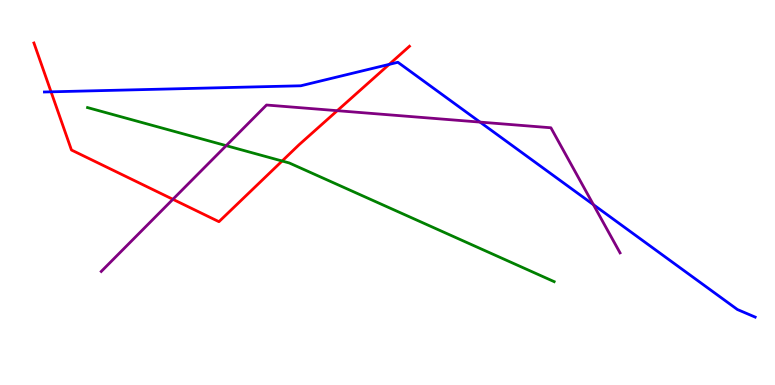[{'lines': ['blue', 'red'], 'intersections': [{'x': 0.659, 'y': 7.61}, {'x': 5.02, 'y': 8.33}]}, {'lines': ['green', 'red'], 'intersections': [{'x': 3.64, 'y': 5.82}]}, {'lines': ['purple', 'red'], 'intersections': [{'x': 2.23, 'y': 4.82}, {'x': 4.35, 'y': 7.13}]}, {'lines': ['blue', 'green'], 'intersections': []}, {'lines': ['blue', 'purple'], 'intersections': [{'x': 6.19, 'y': 6.83}, {'x': 7.66, 'y': 4.68}]}, {'lines': ['green', 'purple'], 'intersections': [{'x': 2.92, 'y': 6.22}]}]